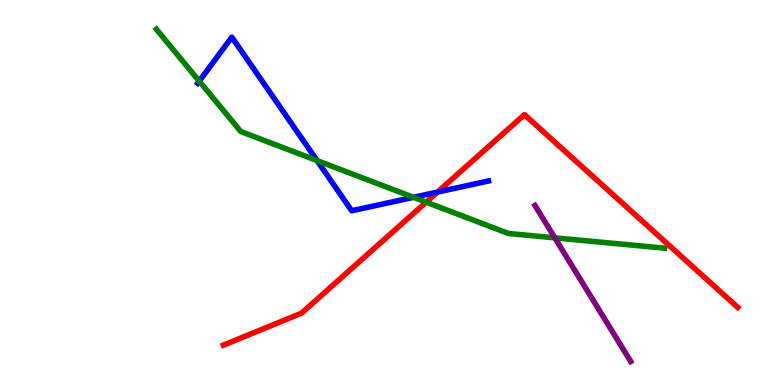[{'lines': ['blue', 'red'], 'intersections': [{'x': 5.65, 'y': 5.01}]}, {'lines': ['green', 'red'], 'intersections': [{'x': 5.5, 'y': 4.75}]}, {'lines': ['purple', 'red'], 'intersections': []}, {'lines': ['blue', 'green'], 'intersections': [{'x': 2.57, 'y': 7.89}, {'x': 4.09, 'y': 5.83}, {'x': 5.34, 'y': 4.88}]}, {'lines': ['blue', 'purple'], 'intersections': []}, {'lines': ['green', 'purple'], 'intersections': [{'x': 7.16, 'y': 3.82}]}]